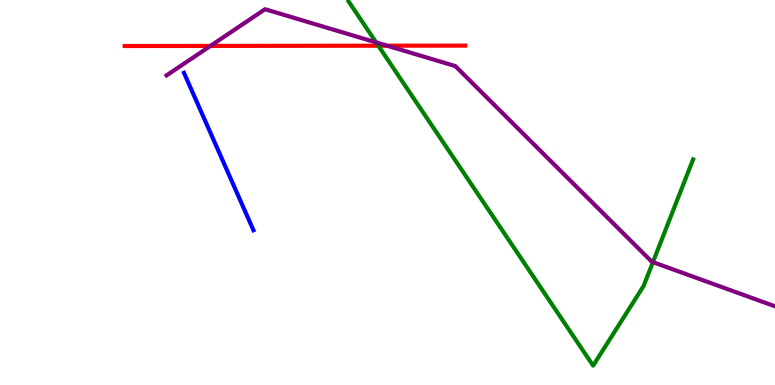[{'lines': ['blue', 'red'], 'intersections': []}, {'lines': ['green', 'red'], 'intersections': [{'x': 4.88, 'y': 8.81}]}, {'lines': ['purple', 'red'], 'intersections': [{'x': 2.72, 'y': 8.81}, {'x': 5.0, 'y': 8.81}]}, {'lines': ['blue', 'green'], 'intersections': []}, {'lines': ['blue', 'purple'], 'intersections': []}, {'lines': ['green', 'purple'], 'intersections': [{'x': 4.85, 'y': 8.9}, {'x': 8.42, 'y': 3.19}]}]